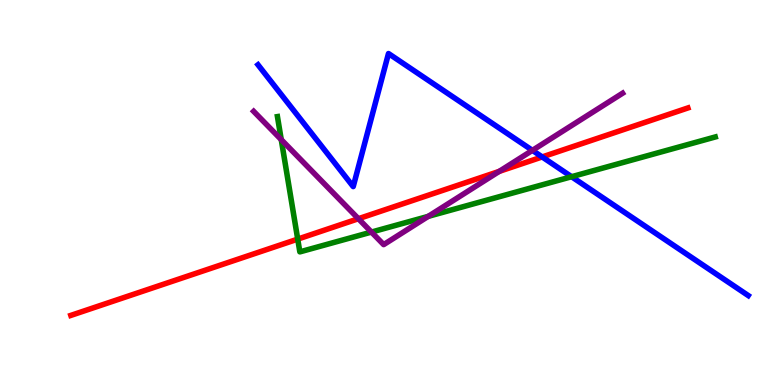[{'lines': ['blue', 'red'], 'intersections': [{'x': 7.0, 'y': 5.92}]}, {'lines': ['green', 'red'], 'intersections': [{'x': 3.84, 'y': 3.79}]}, {'lines': ['purple', 'red'], 'intersections': [{'x': 4.62, 'y': 4.32}, {'x': 6.44, 'y': 5.55}]}, {'lines': ['blue', 'green'], 'intersections': [{'x': 7.38, 'y': 5.41}]}, {'lines': ['blue', 'purple'], 'intersections': [{'x': 6.87, 'y': 6.09}]}, {'lines': ['green', 'purple'], 'intersections': [{'x': 3.63, 'y': 6.37}, {'x': 4.79, 'y': 3.97}, {'x': 5.53, 'y': 4.38}]}]